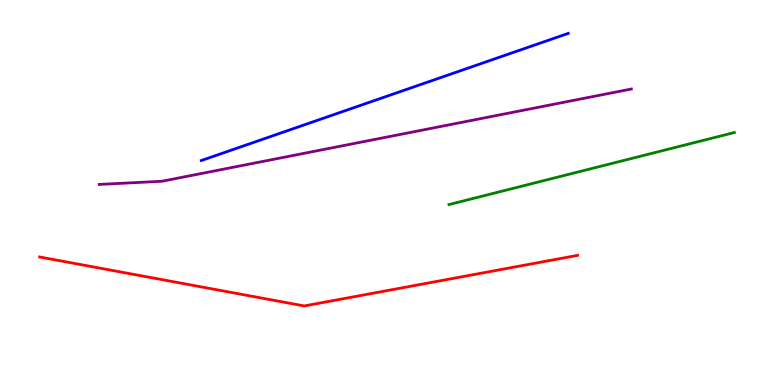[{'lines': ['blue', 'red'], 'intersections': []}, {'lines': ['green', 'red'], 'intersections': []}, {'lines': ['purple', 'red'], 'intersections': []}, {'lines': ['blue', 'green'], 'intersections': []}, {'lines': ['blue', 'purple'], 'intersections': []}, {'lines': ['green', 'purple'], 'intersections': []}]